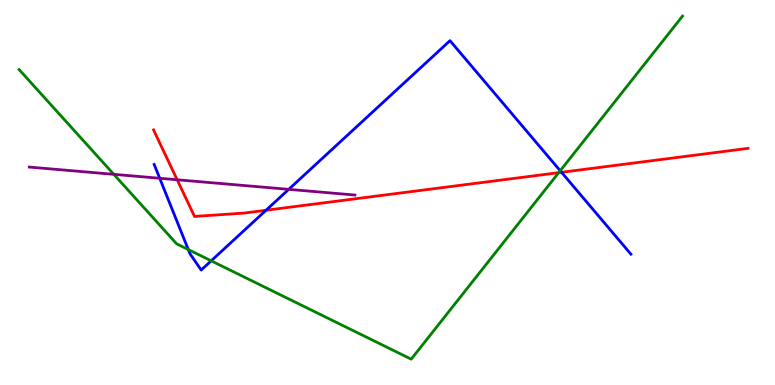[{'lines': ['blue', 'red'], 'intersections': [{'x': 3.43, 'y': 4.54}, {'x': 7.25, 'y': 5.52}]}, {'lines': ['green', 'red'], 'intersections': [{'x': 7.21, 'y': 5.52}]}, {'lines': ['purple', 'red'], 'intersections': [{'x': 2.29, 'y': 5.33}]}, {'lines': ['blue', 'green'], 'intersections': [{'x': 2.43, 'y': 3.52}, {'x': 2.73, 'y': 3.23}, {'x': 7.23, 'y': 5.56}]}, {'lines': ['blue', 'purple'], 'intersections': [{'x': 2.06, 'y': 5.37}, {'x': 3.73, 'y': 5.08}]}, {'lines': ['green', 'purple'], 'intersections': [{'x': 1.47, 'y': 5.47}]}]